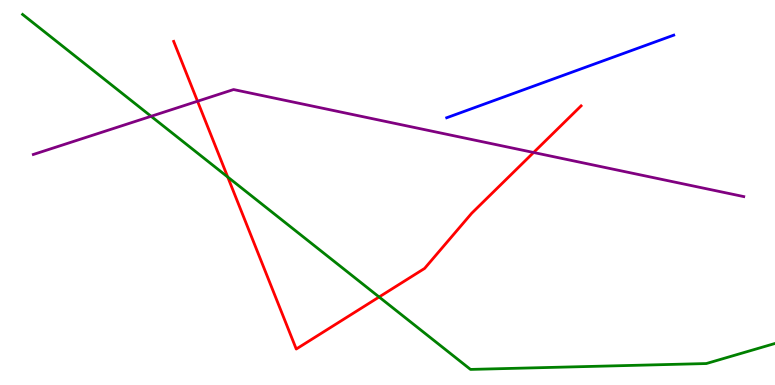[{'lines': ['blue', 'red'], 'intersections': []}, {'lines': ['green', 'red'], 'intersections': [{'x': 2.94, 'y': 5.4}, {'x': 4.89, 'y': 2.29}]}, {'lines': ['purple', 'red'], 'intersections': [{'x': 2.55, 'y': 7.37}, {'x': 6.89, 'y': 6.04}]}, {'lines': ['blue', 'green'], 'intersections': []}, {'lines': ['blue', 'purple'], 'intersections': []}, {'lines': ['green', 'purple'], 'intersections': [{'x': 1.95, 'y': 6.98}]}]